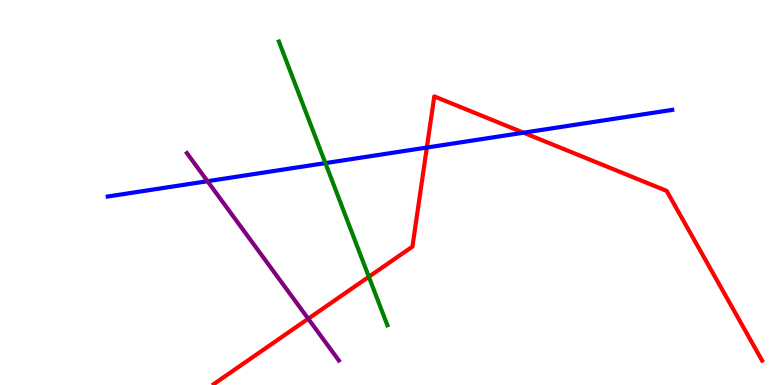[{'lines': ['blue', 'red'], 'intersections': [{'x': 5.51, 'y': 6.17}, {'x': 6.76, 'y': 6.55}]}, {'lines': ['green', 'red'], 'intersections': [{'x': 4.76, 'y': 2.81}]}, {'lines': ['purple', 'red'], 'intersections': [{'x': 3.98, 'y': 1.72}]}, {'lines': ['blue', 'green'], 'intersections': [{'x': 4.2, 'y': 5.76}]}, {'lines': ['blue', 'purple'], 'intersections': [{'x': 2.68, 'y': 5.29}]}, {'lines': ['green', 'purple'], 'intersections': []}]